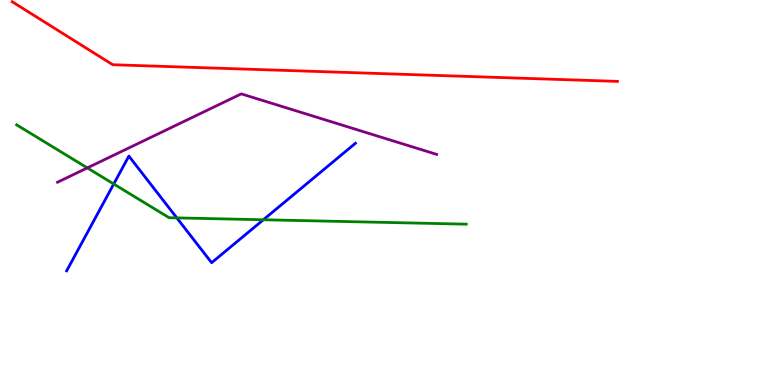[{'lines': ['blue', 'red'], 'intersections': []}, {'lines': ['green', 'red'], 'intersections': []}, {'lines': ['purple', 'red'], 'intersections': []}, {'lines': ['blue', 'green'], 'intersections': [{'x': 1.47, 'y': 5.22}, {'x': 2.28, 'y': 4.34}, {'x': 3.4, 'y': 4.29}]}, {'lines': ['blue', 'purple'], 'intersections': []}, {'lines': ['green', 'purple'], 'intersections': [{'x': 1.13, 'y': 5.64}]}]